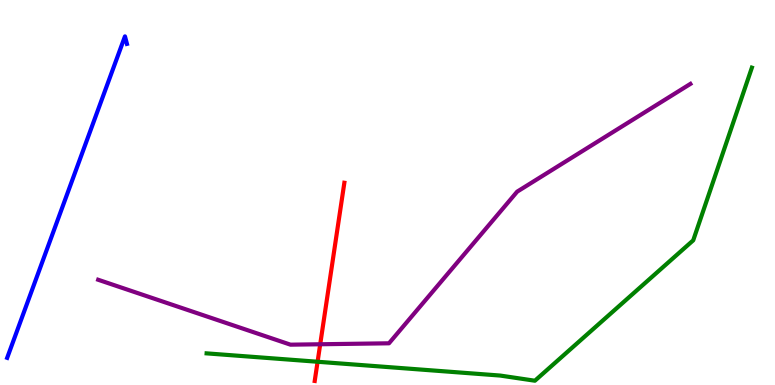[{'lines': ['blue', 'red'], 'intersections': []}, {'lines': ['green', 'red'], 'intersections': [{'x': 4.1, 'y': 0.604}]}, {'lines': ['purple', 'red'], 'intersections': [{'x': 4.13, 'y': 1.06}]}, {'lines': ['blue', 'green'], 'intersections': []}, {'lines': ['blue', 'purple'], 'intersections': []}, {'lines': ['green', 'purple'], 'intersections': []}]